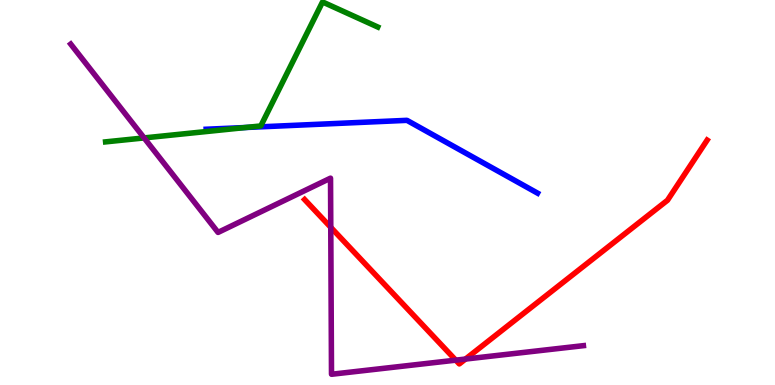[{'lines': ['blue', 'red'], 'intersections': []}, {'lines': ['green', 'red'], 'intersections': []}, {'lines': ['purple', 'red'], 'intersections': [{'x': 4.27, 'y': 4.1}, {'x': 5.88, 'y': 0.645}, {'x': 6.01, 'y': 0.674}]}, {'lines': ['blue', 'green'], 'intersections': [{'x': 3.17, 'y': 6.69}]}, {'lines': ['blue', 'purple'], 'intersections': []}, {'lines': ['green', 'purple'], 'intersections': [{'x': 1.86, 'y': 6.42}]}]